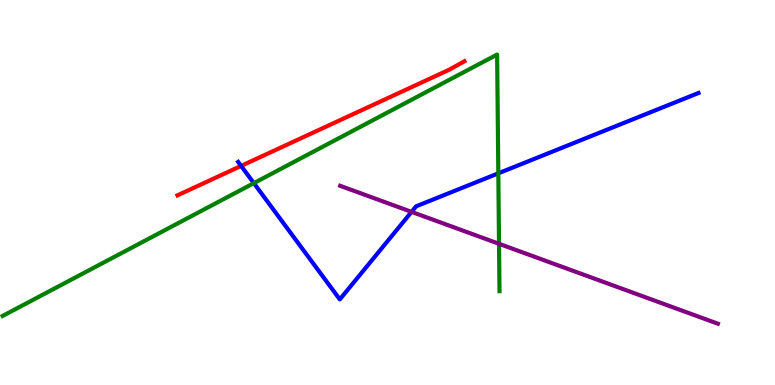[{'lines': ['blue', 'red'], 'intersections': [{'x': 3.11, 'y': 5.69}]}, {'lines': ['green', 'red'], 'intersections': []}, {'lines': ['purple', 'red'], 'intersections': []}, {'lines': ['blue', 'green'], 'intersections': [{'x': 3.28, 'y': 5.24}, {'x': 6.43, 'y': 5.5}]}, {'lines': ['blue', 'purple'], 'intersections': [{'x': 5.31, 'y': 4.5}]}, {'lines': ['green', 'purple'], 'intersections': [{'x': 6.44, 'y': 3.67}]}]